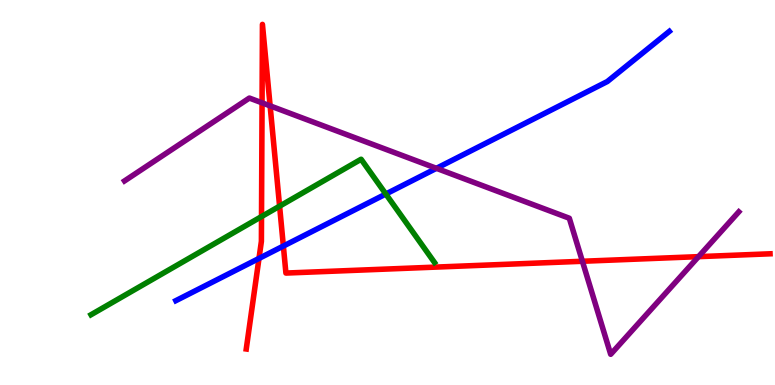[{'lines': ['blue', 'red'], 'intersections': [{'x': 3.34, 'y': 3.29}, {'x': 3.66, 'y': 3.61}]}, {'lines': ['green', 'red'], 'intersections': [{'x': 3.37, 'y': 4.37}, {'x': 3.61, 'y': 4.64}]}, {'lines': ['purple', 'red'], 'intersections': [{'x': 3.38, 'y': 7.33}, {'x': 3.49, 'y': 7.25}, {'x': 7.51, 'y': 3.21}, {'x': 9.01, 'y': 3.33}]}, {'lines': ['blue', 'green'], 'intersections': [{'x': 4.98, 'y': 4.96}]}, {'lines': ['blue', 'purple'], 'intersections': [{'x': 5.63, 'y': 5.63}]}, {'lines': ['green', 'purple'], 'intersections': []}]